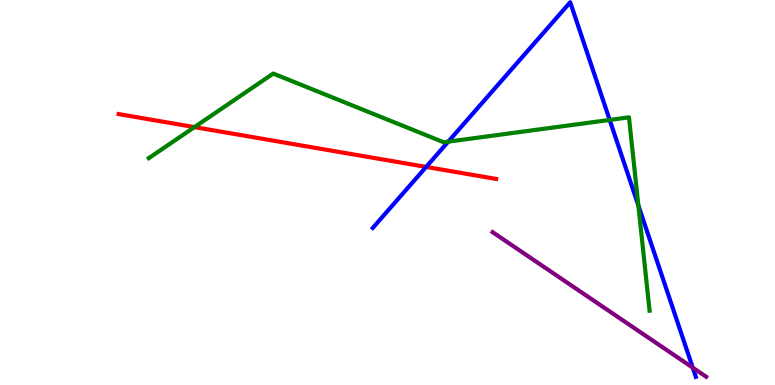[{'lines': ['blue', 'red'], 'intersections': [{'x': 5.5, 'y': 5.66}]}, {'lines': ['green', 'red'], 'intersections': [{'x': 2.51, 'y': 6.7}]}, {'lines': ['purple', 'red'], 'intersections': []}, {'lines': ['blue', 'green'], 'intersections': [{'x': 5.78, 'y': 6.32}, {'x': 7.87, 'y': 6.89}, {'x': 8.24, 'y': 4.66}]}, {'lines': ['blue', 'purple'], 'intersections': [{'x': 8.94, 'y': 0.45}]}, {'lines': ['green', 'purple'], 'intersections': []}]